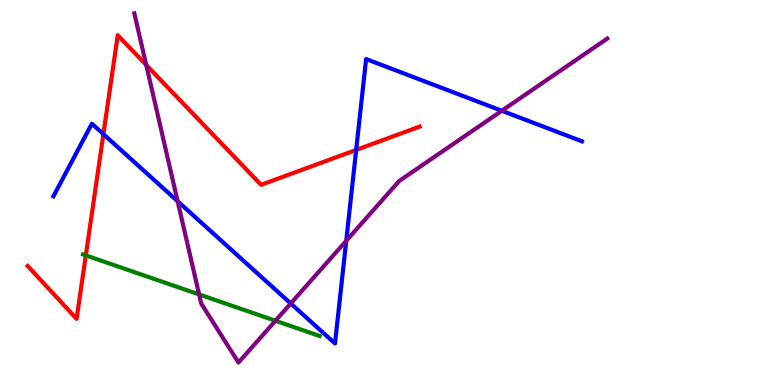[{'lines': ['blue', 'red'], 'intersections': [{'x': 1.33, 'y': 6.52}, {'x': 4.6, 'y': 6.11}]}, {'lines': ['green', 'red'], 'intersections': [{'x': 1.11, 'y': 3.37}]}, {'lines': ['purple', 'red'], 'intersections': [{'x': 1.89, 'y': 8.31}]}, {'lines': ['blue', 'green'], 'intersections': []}, {'lines': ['blue', 'purple'], 'intersections': [{'x': 2.29, 'y': 4.77}, {'x': 3.75, 'y': 2.12}, {'x': 4.47, 'y': 3.75}, {'x': 6.47, 'y': 7.12}]}, {'lines': ['green', 'purple'], 'intersections': [{'x': 2.57, 'y': 2.35}, {'x': 3.55, 'y': 1.67}]}]